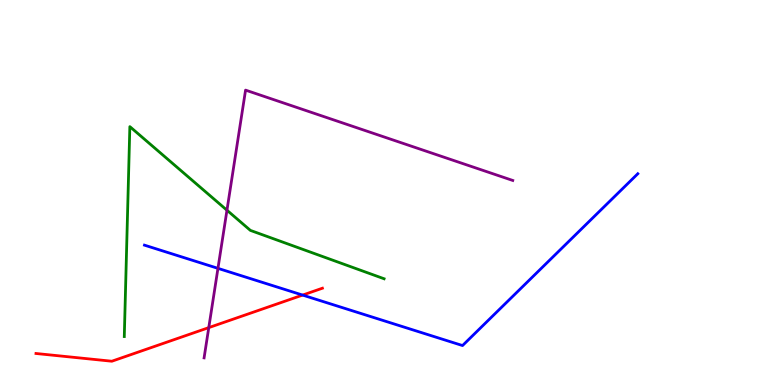[{'lines': ['blue', 'red'], 'intersections': [{'x': 3.9, 'y': 2.34}]}, {'lines': ['green', 'red'], 'intersections': []}, {'lines': ['purple', 'red'], 'intersections': [{'x': 2.69, 'y': 1.49}]}, {'lines': ['blue', 'green'], 'intersections': []}, {'lines': ['blue', 'purple'], 'intersections': [{'x': 2.81, 'y': 3.03}]}, {'lines': ['green', 'purple'], 'intersections': [{'x': 2.93, 'y': 4.54}]}]